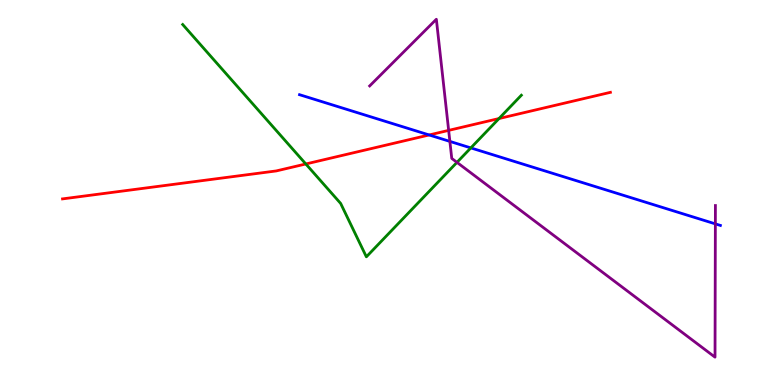[{'lines': ['blue', 'red'], 'intersections': [{'x': 5.54, 'y': 6.49}]}, {'lines': ['green', 'red'], 'intersections': [{'x': 3.95, 'y': 5.74}, {'x': 6.44, 'y': 6.92}]}, {'lines': ['purple', 'red'], 'intersections': [{'x': 5.79, 'y': 6.61}]}, {'lines': ['blue', 'green'], 'intersections': [{'x': 6.08, 'y': 6.16}]}, {'lines': ['blue', 'purple'], 'intersections': [{'x': 5.8, 'y': 6.33}, {'x': 9.23, 'y': 4.18}]}, {'lines': ['green', 'purple'], 'intersections': [{'x': 5.9, 'y': 5.78}]}]